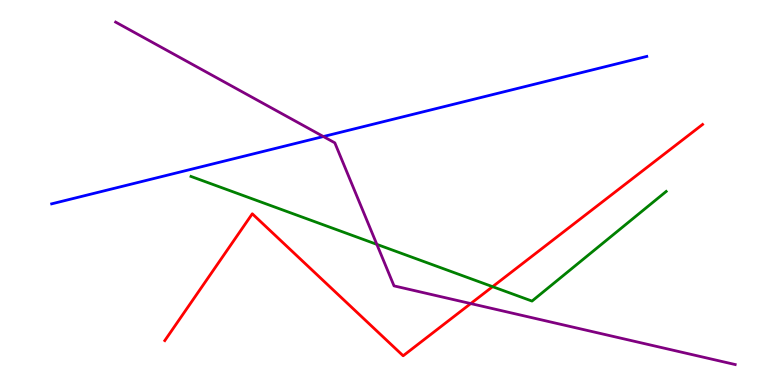[{'lines': ['blue', 'red'], 'intersections': []}, {'lines': ['green', 'red'], 'intersections': [{'x': 6.36, 'y': 2.55}]}, {'lines': ['purple', 'red'], 'intersections': [{'x': 6.07, 'y': 2.12}]}, {'lines': ['blue', 'green'], 'intersections': []}, {'lines': ['blue', 'purple'], 'intersections': [{'x': 4.17, 'y': 6.45}]}, {'lines': ['green', 'purple'], 'intersections': [{'x': 4.86, 'y': 3.65}]}]